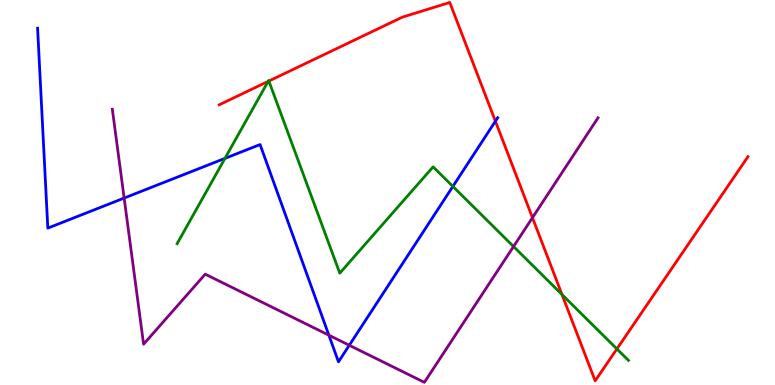[{'lines': ['blue', 'red'], 'intersections': [{'x': 6.39, 'y': 6.85}]}, {'lines': ['green', 'red'], 'intersections': [{'x': 3.46, 'y': 7.89}, {'x': 3.47, 'y': 7.89}, {'x': 7.25, 'y': 2.35}, {'x': 7.96, 'y': 0.937}]}, {'lines': ['purple', 'red'], 'intersections': [{'x': 6.87, 'y': 4.35}]}, {'lines': ['blue', 'green'], 'intersections': [{'x': 2.9, 'y': 5.89}, {'x': 5.84, 'y': 5.16}]}, {'lines': ['blue', 'purple'], 'intersections': [{'x': 1.6, 'y': 4.86}, {'x': 4.24, 'y': 1.29}, {'x': 4.51, 'y': 1.03}]}, {'lines': ['green', 'purple'], 'intersections': [{'x': 6.63, 'y': 3.6}]}]